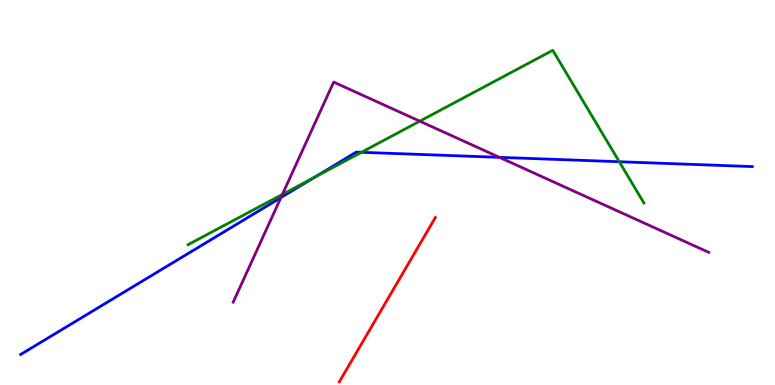[{'lines': ['blue', 'red'], 'intersections': []}, {'lines': ['green', 'red'], 'intersections': []}, {'lines': ['purple', 'red'], 'intersections': []}, {'lines': ['blue', 'green'], 'intersections': [{'x': 4.06, 'y': 5.4}, {'x': 4.66, 'y': 6.04}, {'x': 7.99, 'y': 5.8}]}, {'lines': ['blue', 'purple'], 'intersections': [{'x': 3.63, 'y': 4.87}, {'x': 6.44, 'y': 5.91}]}, {'lines': ['green', 'purple'], 'intersections': [{'x': 3.64, 'y': 4.95}, {'x': 5.42, 'y': 6.85}]}]